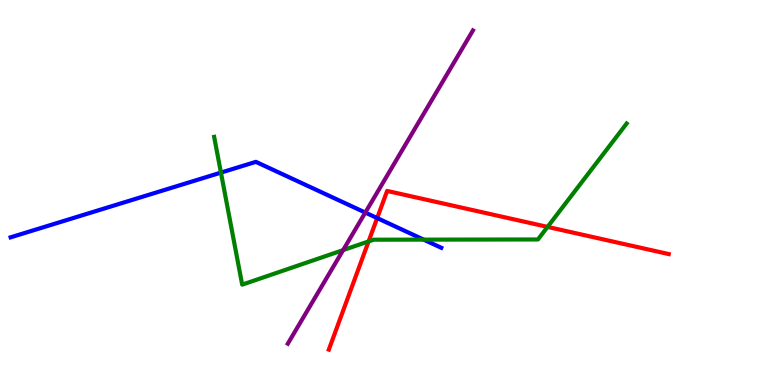[{'lines': ['blue', 'red'], 'intersections': [{'x': 4.87, 'y': 4.34}]}, {'lines': ['green', 'red'], 'intersections': [{'x': 4.76, 'y': 3.73}, {'x': 7.07, 'y': 4.11}]}, {'lines': ['purple', 'red'], 'intersections': []}, {'lines': ['blue', 'green'], 'intersections': [{'x': 2.85, 'y': 5.52}, {'x': 5.47, 'y': 3.78}]}, {'lines': ['blue', 'purple'], 'intersections': [{'x': 4.71, 'y': 4.48}]}, {'lines': ['green', 'purple'], 'intersections': [{'x': 4.43, 'y': 3.5}]}]